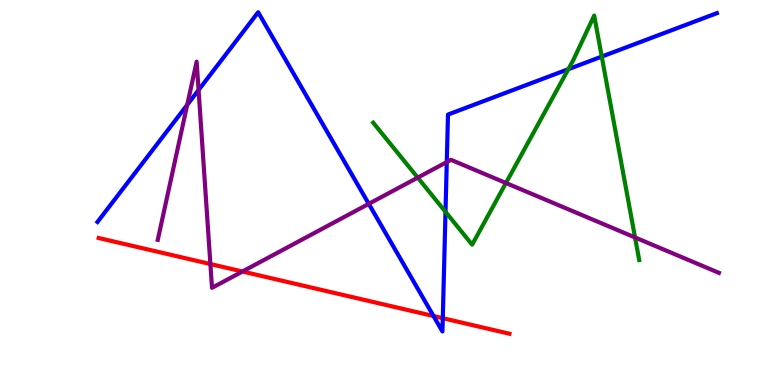[{'lines': ['blue', 'red'], 'intersections': [{'x': 5.59, 'y': 1.79}, {'x': 5.71, 'y': 1.74}]}, {'lines': ['green', 'red'], 'intersections': []}, {'lines': ['purple', 'red'], 'intersections': [{'x': 2.71, 'y': 3.14}, {'x': 3.13, 'y': 2.95}]}, {'lines': ['blue', 'green'], 'intersections': [{'x': 5.75, 'y': 4.5}, {'x': 7.33, 'y': 8.2}, {'x': 7.76, 'y': 8.53}]}, {'lines': ['blue', 'purple'], 'intersections': [{'x': 2.42, 'y': 7.28}, {'x': 2.56, 'y': 7.66}, {'x': 4.76, 'y': 4.71}, {'x': 5.76, 'y': 5.79}]}, {'lines': ['green', 'purple'], 'intersections': [{'x': 5.39, 'y': 5.39}, {'x': 6.53, 'y': 5.25}, {'x': 8.19, 'y': 3.83}]}]